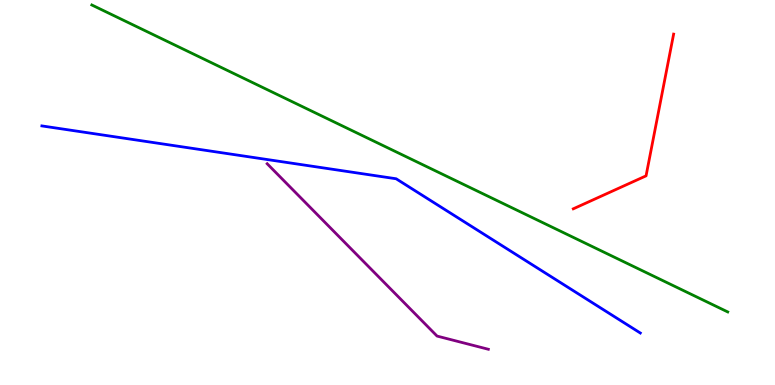[{'lines': ['blue', 'red'], 'intersections': []}, {'lines': ['green', 'red'], 'intersections': []}, {'lines': ['purple', 'red'], 'intersections': []}, {'lines': ['blue', 'green'], 'intersections': []}, {'lines': ['blue', 'purple'], 'intersections': []}, {'lines': ['green', 'purple'], 'intersections': []}]